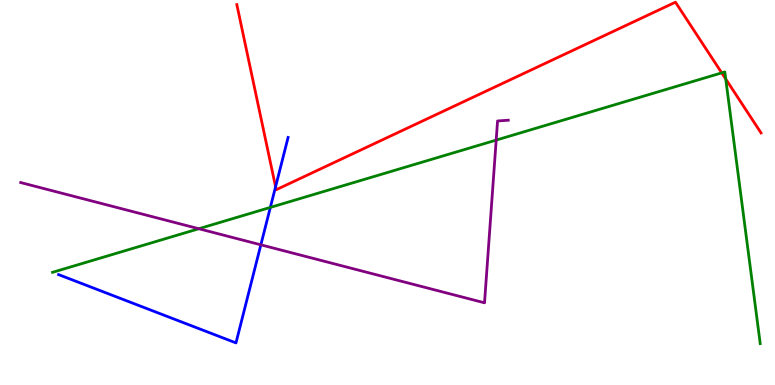[{'lines': ['blue', 'red'], 'intersections': [{'x': 3.56, 'y': 5.15}]}, {'lines': ['green', 'red'], 'intersections': [{'x': 9.31, 'y': 8.11}, {'x': 9.36, 'y': 7.95}]}, {'lines': ['purple', 'red'], 'intersections': []}, {'lines': ['blue', 'green'], 'intersections': [{'x': 3.49, 'y': 4.61}]}, {'lines': ['blue', 'purple'], 'intersections': [{'x': 3.37, 'y': 3.64}]}, {'lines': ['green', 'purple'], 'intersections': [{'x': 2.57, 'y': 4.06}, {'x': 6.4, 'y': 6.36}]}]